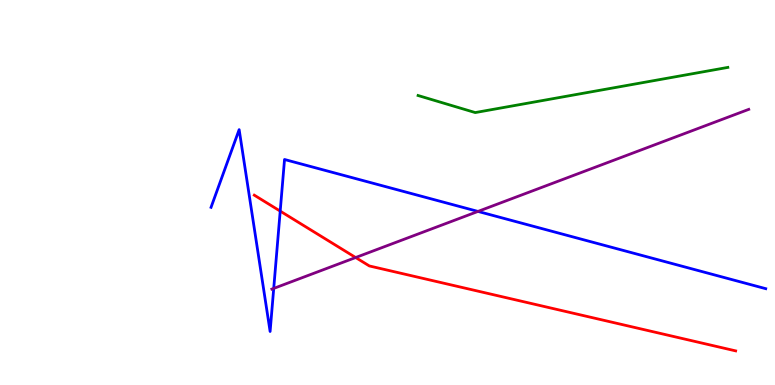[{'lines': ['blue', 'red'], 'intersections': [{'x': 3.62, 'y': 4.52}]}, {'lines': ['green', 'red'], 'intersections': []}, {'lines': ['purple', 'red'], 'intersections': [{'x': 4.59, 'y': 3.31}]}, {'lines': ['blue', 'green'], 'intersections': []}, {'lines': ['blue', 'purple'], 'intersections': [{'x': 3.53, 'y': 2.51}, {'x': 6.17, 'y': 4.51}]}, {'lines': ['green', 'purple'], 'intersections': []}]